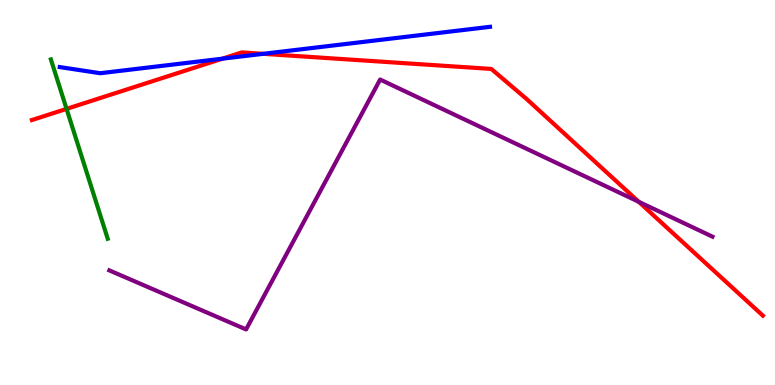[{'lines': ['blue', 'red'], 'intersections': [{'x': 2.87, 'y': 8.48}, {'x': 3.4, 'y': 8.6}]}, {'lines': ['green', 'red'], 'intersections': [{'x': 0.859, 'y': 7.17}]}, {'lines': ['purple', 'red'], 'intersections': [{'x': 8.24, 'y': 4.76}]}, {'lines': ['blue', 'green'], 'intersections': []}, {'lines': ['blue', 'purple'], 'intersections': []}, {'lines': ['green', 'purple'], 'intersections': []}]